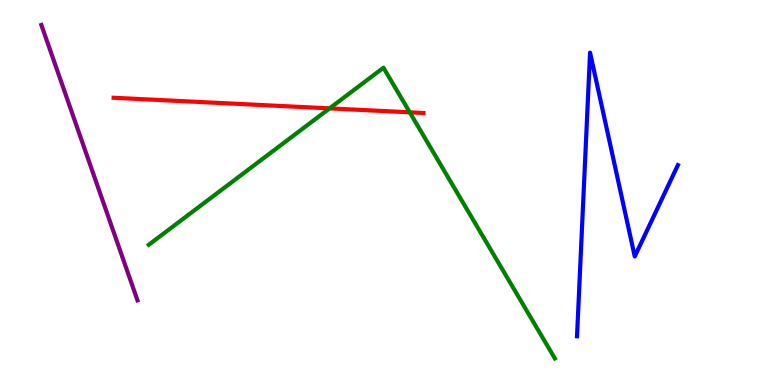[{'lines': ['blue', 'red'], 'intersections': []}, {'lines': ['green', 'red'], 'intersections': [{'x': 4.25, 'y': 7.19}, {'x': 5.29, 'y': 7.08}]}, {'lines': ['purple', 'red'], 'intersections': []}, {'lines': ['blue', 'green'], 'intersections': []}, {'lines': ['blue', 'purple'], 'intersections': []}, {'lines': ['green', 'purple'], 'intersections': []}]